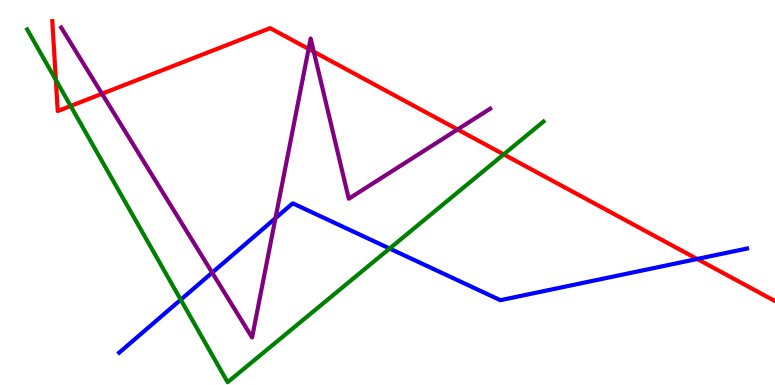[{'lines': ['blue', 'red'], 'intersections': [{'x': 9.0, 'y': 3.27}]}, {'lines': ['green', 'red'], 'intersections': [{'x': 0.721, 'y': 7.92}, {'x': 0.912, 'y': 7.25}, {'x': 6.5, 'y': 5.99}]}, {'lines': ['purple', 'red'], 'intersections': [{'x': 1.32, 'y': 7.56}, {'x': 3.98, 'y': 8.73}, {'x': 4.05, 'y': 8.66}, {'x': 5.9, 'y': 6.64}]}, {'lines': ['blue', 'green'], 'intersections': [{'x': 2.33, 'y': 2.22}, {'x': 5.03, 'y': 3.54}]}, {'lines': ['blue', 'purple'], 'intersections': [{'x': 2.74, 'y': 2.92}, {'x': 3.55, 'y': 4.33}]}, {'lines': ['green', 'purple'], 'intersections': []}]